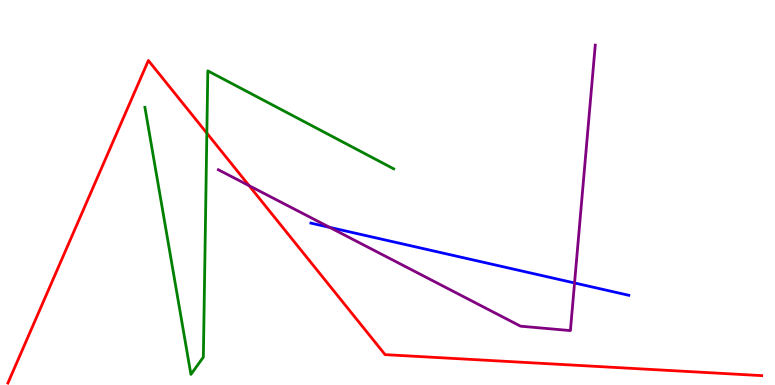[{'lines': ['blue', 'red'], 'intersections': []}, {'lines': ['green', 'red'], 'intersections': [{'x': 2.67, 'y': 6.54}]}, {'lines': ['purple', 'red'], 'intersections': [{'x': 3.21, 'y': 5.18}]}, {'lines': ['blue', 'green'], 'intersections': []}, {'lines': ['blue', 'purple'], 'intersections': [{'x': 4.25, 'y': 4.09}, {'x': 7.41, 'y': 2.65}]}, {'lines': ['green', 'purple'], 'intersections': []}]